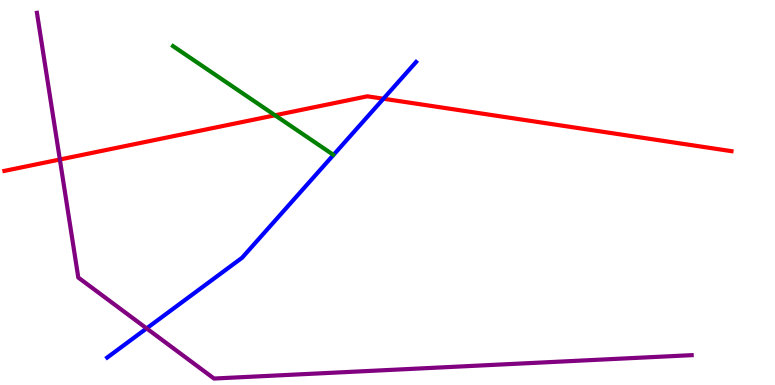[{'lines': ['blue', 'red'], 'intersections': [{'x': 4.95, 'y': 7.44}]}, {'lines': ['green', 'red'], 'intersections': [{'x': 3.55, 'y': 7.01}]}, {'lines': ['purple', 'red'], 'intersections': [{'x': 0.772, 'y': 5.86}]}, {'lines': ['blue', 'green'], 'intersections': []}, {'lines': ['blue', 'purple'], 'intersections': [{'x': 1.89, 'y': 1.47}]}, {'lines': ['green', 'purple'], 'intersections': []}]